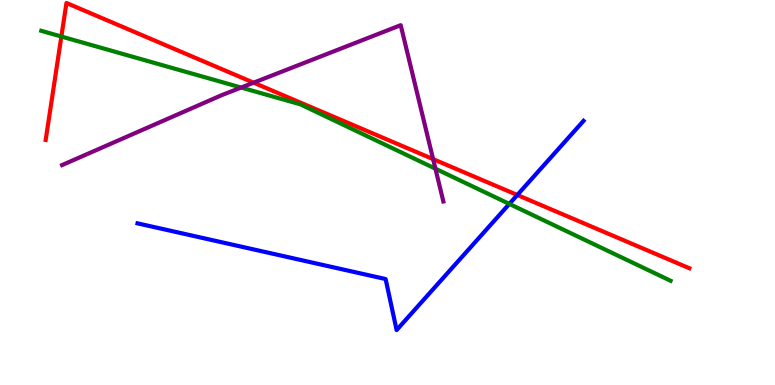[{'lines': ['blue', 'red'], 'intersections': [{'x': 6.67, 'y': 4.94}]}, {'lines': ['green', 'red'], 'intersections': [{'x': 0.792, 'y': 9.05}]}, {'lines': ['purple', 'red'], 'intersections': [{'x': 3.27, 'y': 7.85}, {'x': 5.59, 'y': 5.87}]}, {'lines': ['blue', 'green'], 'intersections': [{'x': 6.57, 'y': 4.7}]}, {'lines': ['blue', 'purple'], 'intersections': []}, {'lines': ['green', 'purple'], 'intersections': [{'x': 3.11, 'y': 7.73}, {'x': 5.62, 'y': 5.62}]}]